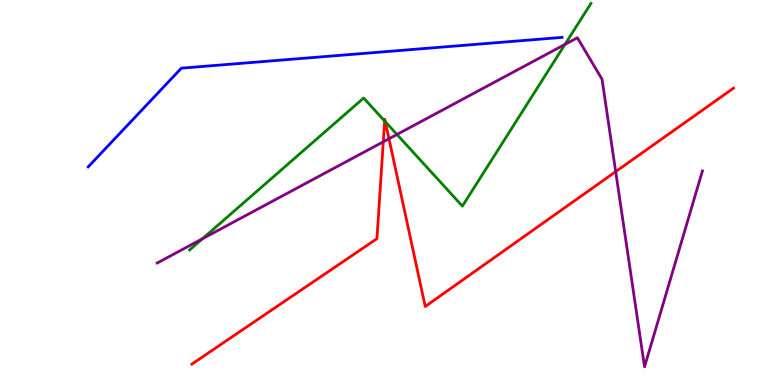[{'lines': ['blue', 'red'], 'intersections': []}, {'lines': ['green', 'red'], 'intersections': [{'x': 4.96, 'y': 6.86}, {'x': 4.97, 'y': 6.84}]}, {'lines': ['purple', 'red'], 'intersections': [{'x': 4.95, 'y': 6.32}, {'x': 5.02, 'y': 6.4}, {'x': 7.94, 'y': 5.54}]}, {'lines': ['blue', 'green'], 'intersections': []}, {'lines': ['blue', 'purple'], 'intersections': []}, {'lines': ['green', 'purple'], 'intersections': [{'x': 2.61, 'y': 3.8}, {'x': 5.12, 'y': 6.51}, {'x': 7.29, 'y': 8.85}]}]